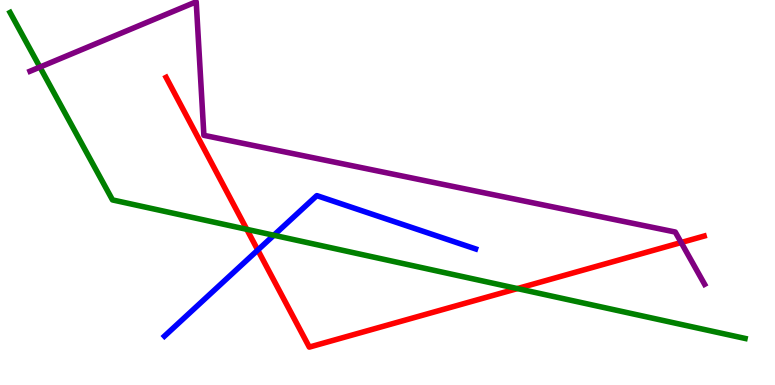[{'lines': ['blue', 'red'], 'intersections': [{'x': 3.33, 'y': 3.5}]}, {'lines': ['green', 'red'], 'intersections': [{'x': 3.18, 'y': 4.04}, {'x': 6.68, 'y': 2.5}]}, {'lines': ['purple', 'red'], 'intersections': [{'x': 8.79, 'y': 3.7}]}, {'lines': ['blue', 'green'], 'intersections': [{'x': 3.53, 'y': 3.89}]}, {'lines': ['blue', 'purple'], 'intersections': []}, {'lines': ['green', 'purple'], 'intersections': [{'x': 0.515, 'y': 8.26}]}]